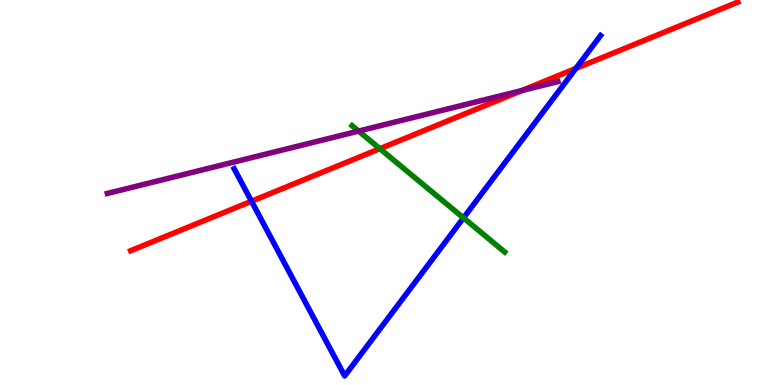[{'lines': ['blue', 'red'], 'intersections': [{'x': 3.25, 'y': 4.77}, {'x': 7.43, 'y': 8.22}]}, {'lines': ['green', 'red'], 'intersections': [{'x': 4.9, 'y': 6.14}]}, {'lines': ['purple', 'red'], 'intersections': [{'x': 6.73, 'y': 7.65}]}, {'lines': ['blue', 'green'], 'intersections': [{'x': 5.98, 'y': 4.34}]}, {'lines': ['blue', 'purple'], 'intersections': []}, {'lines': ['green', 'purple'], 'intersections': [{'x': 4.63, 'y': 6.6}]}]